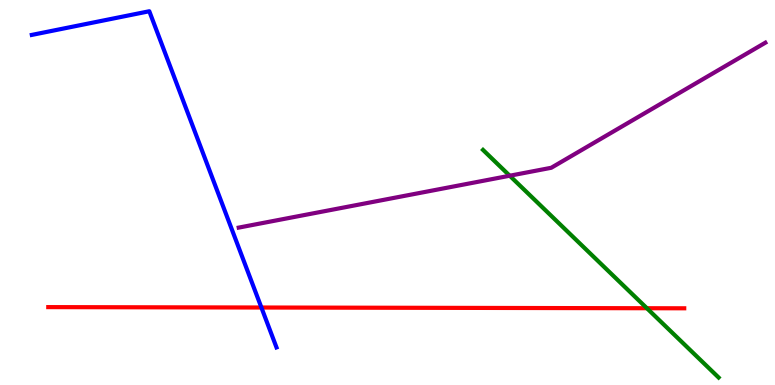[{'lines': ['blue', 'red'], 'intersections': [{'x': 3.37, 'y': 2.01}]}, {'lines': ['green', 'red'], 'intersections': [{'x': 8.35, 'y': 1.99}]}, {'lines': ['purple', 'red'], 'intersections': []}, {'lines': ['blue', 'green'], 'intersections': []}, {'lines': ['blue', 'purple'], 'intersections': []}, {'lines': ['green', 'purple'], 'intersections': [{'x': 6.58, 'y': 5.44}]}]